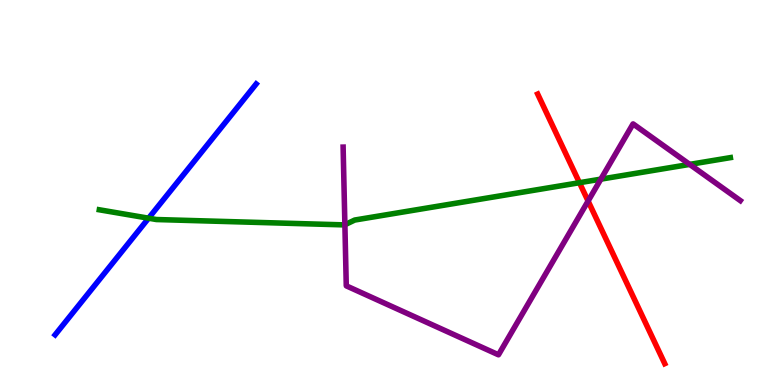[{'lines': ['blue', 'red'], 'intersections': []}, {'lines': ['green', 'red'], 'intersections': [{'x': 7.48, 'y': 5.25}]}, {'lines': ['purple', 'red'], 'intersections': [{'x': 7.59, 'y': 4.78}]}, {'lines': ['blue', 'green'], 'intersections': [{'x': 1.92, 'y': 4.33}]}, {'lines': ['blue', 'purple'], 'intersections': []}, {'lines': ['green', 'purple'], 'intersections': [{'x': 4.45, 'y': 4.16}, {'x': 7.75, 'y': 5.35}, {'x': 8.9, 'y': 5.73}]}]